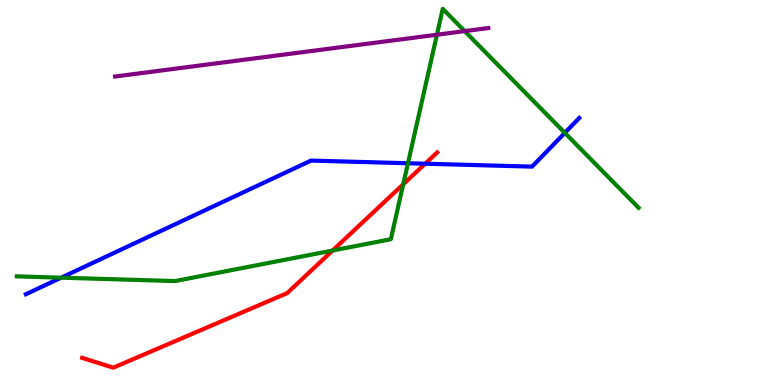[{'lines': ['blue', 'red'], 'intersections': [{'x': 5.49, 'y': 5.75}]}, {'lines': ['green', 'red'], 'intersections': [{'x': 4.29, 'y': 3.49}, {'x': 5.2, 'y': 5.21}]}, {'lines': ['purple', 'red'], 'intersections': []}, {'lines': ['blue', 'green'], 'intersections': [{'x': 0.79, 'y': 2.79}, {'x': 5.26, 'y': 5.76}, {'x': 7.29, 'y': 6.55}]}, {'lines': ['blue', 'purple'], 'intersections': []}, {'lines': ['green', 'purple'], 'intersections': [{'x': 5.64, 'y': 9.1}, {'x': 6.0, 'y': 9.19}]}]